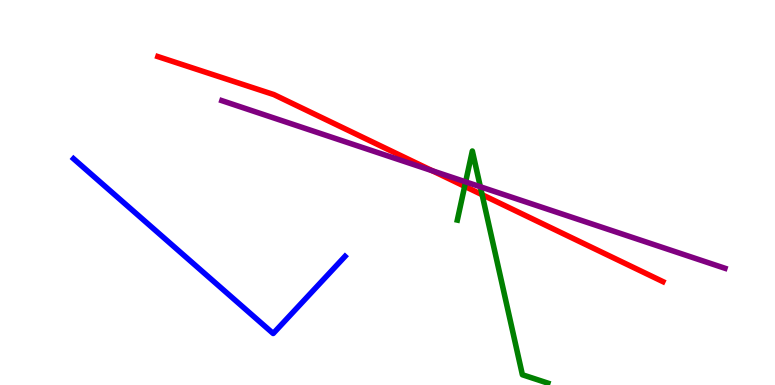[{'lines': ['blue', 'red'], 'intersections': []}, {'lines': ['green', 'red'], 'intersections': [{'x': 6.0, 'y': 5.16}, {'x': 6.22, 'y': 4.94}]}, {'lines': ['purple', 'red'], 'intersections': [{'x': 5.58, 'y': 5.56}]}, {'lines': ['blue', 'green'], 'intersections': []}, {'lines': ['blue', 'purple'], 'intersections': []}, {'lines': ['green', 'purple'], 'intersections': [{'x': 6.01, 'y': 5.28}, {'x': 6.2, 'y': 5.15}]}]